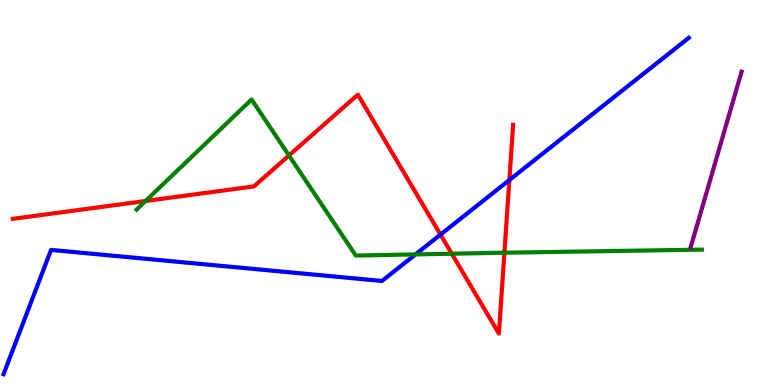[{'lines': ['blue', 'red'], 'intersections': [{'x': 5.68, 'y': 3.91}, {'x': 6.57, 'y': 5.32}]}, {'lines': ['green', 'red'], 'intersections': [{'x': 1.88, 'y': 4.78}, {'x': 3.73, 'y': 5.96}, {'x': 5.83, 'y': 3.41}, {'x': 6.51, 'y': 3.44}]}, {'lines': ['purple', 'red'], 'intersections': []}, {'lines': ['blue', 'green'], 'intersections': [{'x': 5.36, 'y': 3.39}]}, {'lines': ['blue', 'purple'], 'intersections': []}, {'lines': ['green', 'purple'], 'intersections': []}]